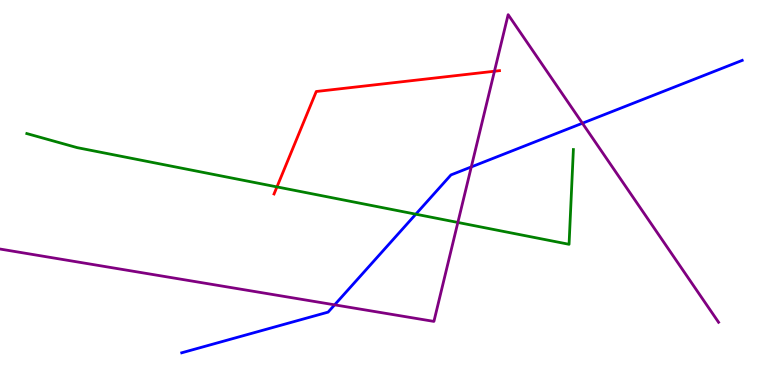[{'lines': ['blue', 'red'], 'intersections': []}, {'lines': ['green', 'red'], 'intersections': [{'x': 3.57, 'y': 5.15}]}, {'lines': ['purple', 'red'], 'intersections': [{'x': 6.38, 'y': 8.15}]}, {'lines': ['blue', 'green'], 'intersections': [{'x': 5.37, 'y': 4.44}]}, {'lines': ['blue', 'purple'], 'intersections': [{'x': 4.32, 'y': 2.08}, {'x': 6.08, 'y': 5.66}, {'x': 7.51, 'y': 6.8}]}, {'lines': ['green', 'purple'], 'intersections': [{'x': 5.91, 'y': 4.22}]}]